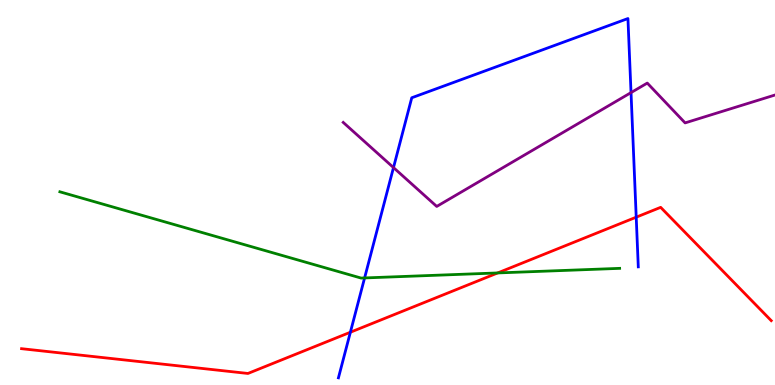[{'lines': ['blue', 'red'], 'intersections': [{'x': 4.52, 'y': 1.37}, {'x': 8.21, 'y': 4.36}]}, {'lines': ['green', 'red'], 'intersections': [{'x': 6.42, 'y': 2.91}]}, {'lines': ['purple', 'red'], 'intersections': []}, {'lines': ['blue', 'green'], 'intersections': [{'x': 4.7, 'y': 2.78}]}, {'lines': ['blue', 'purple'], 'intersections': [{'x': 5.08, 'y': 5.65}, {'x': 8.14, 'y': 7.59}]}, {'lines': ['green', 'purple'], 'intersections': []}]